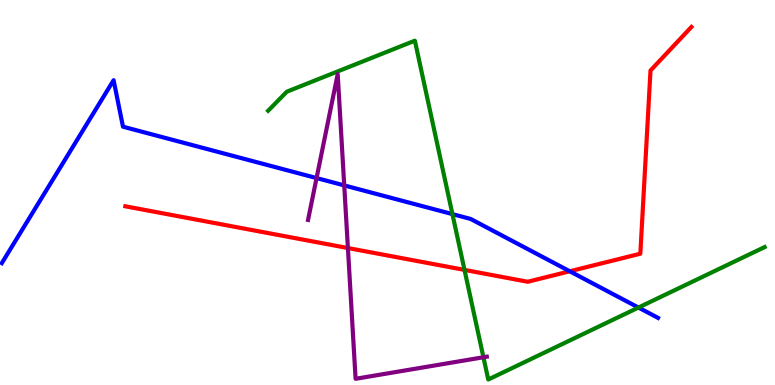[{'lines': ['blue', 'red'], 'intersections': [{'x': 7.35, 'y': 2.95}]}, {'lines': ['green', 'red'], 'intersections': [{'x': 5.99, 'y': 2.99}]}, {'lines': ['purple', 'red'], 'intersections': [{'x': 4.49, 'y': 3.56}]}, {'lines': ['blue', 'green'], 'intersections': [{'x': 5.84, 'y': 4.44}, {'x': 8.24, 'y': 2.01}]}, {'lines': ['blue', 'purple'], 'intersections': [{'x': 4.08, 'y': 5.37}, {'x': 4.44, 'y': 5.18}]}, {'lines': ['green', 'purple'], 'intersections': [{'x': 6.24, 'y': 0.721}]}]